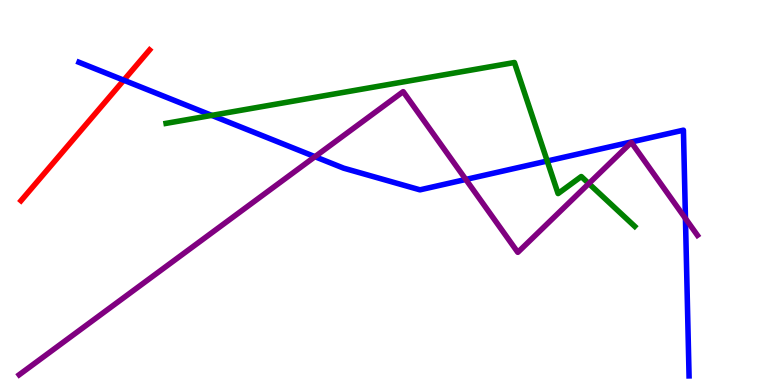[{'lines': ['blue', 'red'], 'intersections': [{'x': 1.6, 'y': 7.92}]}, {'lines': ['green', 'red'], 'intersections': []}, {'lines': ['purple', 'red'], 'intersections': []}, {'lines': ['blue', 'green'], 'intersections': [{'x': 2.73, 'y': 7.0}, {'x': 7.06, 'y': 5.82}]}, {'lines': ['blue', 'purple'], 'intersections': [{'x': 4.06, 'y': 5.93}, {'x': 6.01, 'y': 5.34}, {'x': 8.84, 'y': 4.33}]}, {'lines': ['green', 'purple'], 'intersections': [{'x': 7.6, 'y': 5.23}]}]